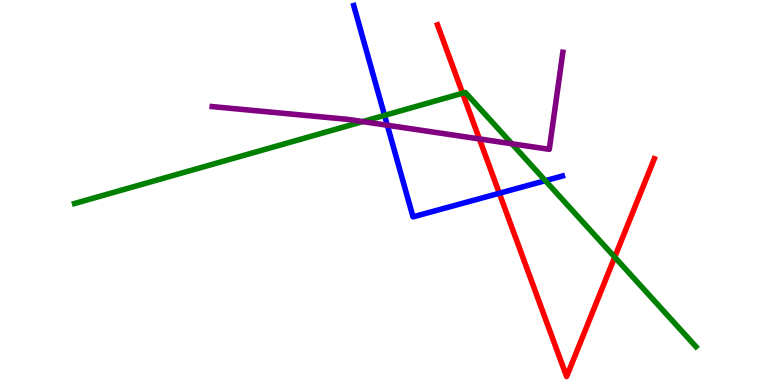[{'lines': ['blue', 'red'], 'intersections': [{'x': 6.44, 'y': 4.98}]}, {'lines': ['green', 'red'], 'intersections': [{'x': 5.97, 'y': 7.58}, {'x': 7.93, 'y': 3.32}]}, {'lines': ['purple', 'red'], 'intersections': [{'x': 6.19, 'y': 6.39}]}, {'lines': ['blue', 'green'], 'intersections': [{'x': 4.96, 'y': 7.0}, {'x': 7.04, 'y': 5.31}]}, {'lines': ['blue', 'purple'], 'intersections': [{'x': 5.0, 'y': 6.75}]}, {'lines': ['green', 'purple'], 'intersections': [{'x': 4.68, 'y': 6.84}, {'x': 6.6, 'y': 6.27}]}]